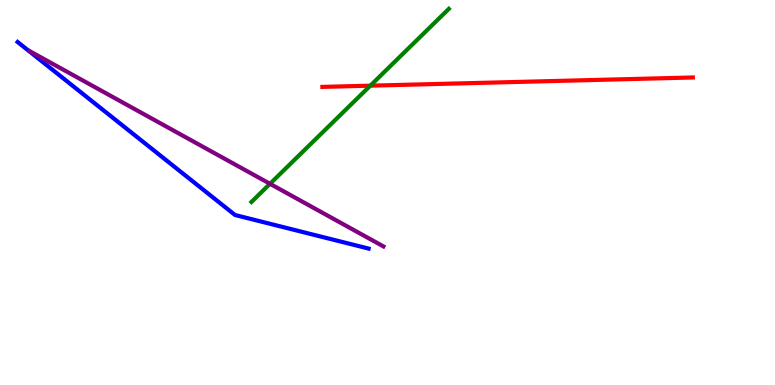[{'lines': ['blue', 'red'], 'intersections': []}, {'lines': ['green', 'red'], 'intersections': [{'x': 4.78, 'y': 7.77}]}, {'lines': ['purple', 'red'], 'intersections': []}, {'lines': ['blue', 'green'], 'intersections': []}, {'lines': ['blue', 'purple'], 'intersections': []}, {'lines': ['green', 'purple'], 'intersections': [{'x': 3.48, 'y': 5.23}]}]